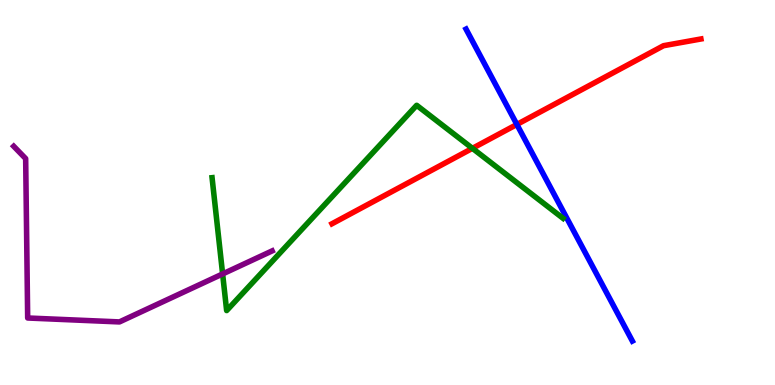[{'lines': ['blue', 'red'], 'intersections': [{'x': 6.67, 'y': 6.77}]}, {'lines': ['green', 'red'], 'intersections': [{'x': 6.1, 'y': 6.15}]}, {'lines': ['purple', 'red'], 'intersections': []}, {'lines': ['blue', 'green'], 'intersections': []}, {'lines': ['blue', 'purple'], 'intersections': []}, {'lines': ['green', 'purple'], 'intersections': [{'x': 2.87, 'y': 2.88}]}]